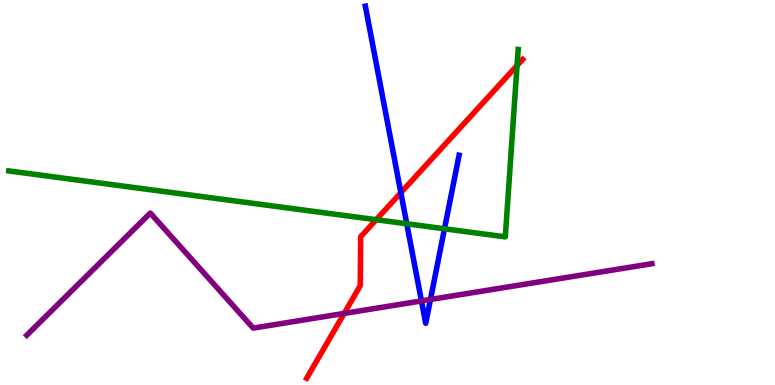[{'lines': ['blue', 'red'], 'intersections': [{'x': 5.17, 'y': 4.99}]}, {'lines': ['green', 'red'], 'intersections': [{'x': 4.85, 'y': 4.29}, {'x': 6.67, 'y': 8.3}]}, {'lines': ['purple', 'red'], 'intersections': [{'x': 4.44, 'y': 1.86}]}, {'lines': ['blue', 'green'], 'intersections': [{'x': 5.25, 'y': 4.19}, {'x': 5.74, 'y': 4.06}]}, {'lines': ['blue', 'purple'], 'intersections': [{'x': 5.44, 'y': 2.18}, {'x': 5.55, 'y': 2.22}]}, {'lines': ['green', 'purple'], 'intersections': []}]